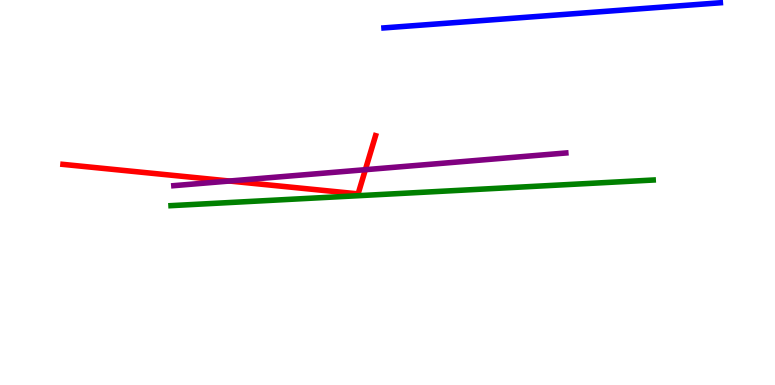[{'lines': ['blue', 'red'], 'intersections': []}, {'lines': ['green', 'red'], 'intersections': []}, {'lines': ['purple', 'red'], 'intersections': [{'x': 2.96, 'y': 5.3}, {'x': 4.71, 'y': 5.59}]}, {'lines': ['blue', 'green'], 'intersections': []}, {'lines': ['blue', 'purple'], 'intersections': []}, {'lines': ['green', 'purple'], 'intersections': []}]